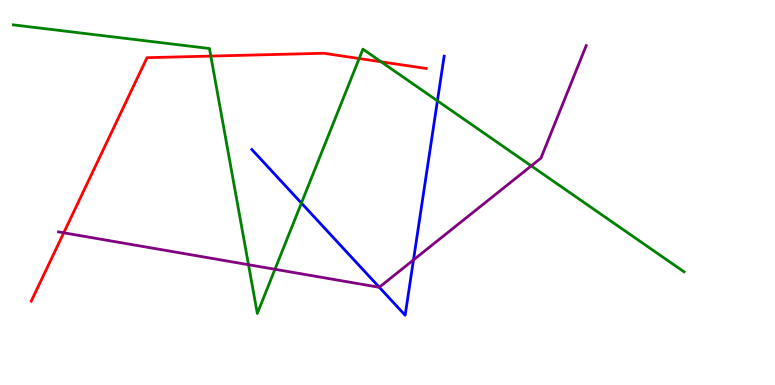[{'lines': ['blue', 'red'], 'intersections': []}, {'lines': ['green', 'red'], 'intersections': [{'x': 2.72, 'y': 8.54}, {'x': 4.63, 'y': 8.48}, {'x': 4.92, 'y': 8.4}]}, {'lines': ['purple', 'red'], 'intersections': [{'x': 0.823, 'y': 3.95}]}, {'lines': ['blue', 'green'], 'intersections': [{'x': 3.89, 'y': 4.73}, {'x': 5.64, 'y': 7.38}]}, {'lines': ['blue', 'purple'], 'intersections': [{'x': 4.89, 'y': 2.54}, {'x': 5.34, 'y': 3.25}]}, {'lines': ['green', 'purple'], 'intersections': [{'x': 3.21, 'y': 3.12}, {'x': 3.55, 'y': 3.01}, {'x': 6.86, 'y': 5.69}]}]